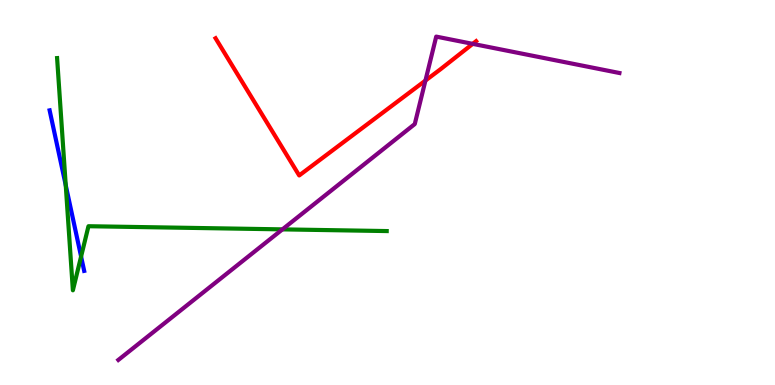[{'lines': ['blue', 'red'], 'intersections': []}, {'lines': ['green', 'red'], 'intersections': []}, {'lines': ['purple', 'red'], 'intersections': [{'x': 5.49, 'y': 7.91}, {'x': 6.1, 'y': 8.86}]}, {'lines': ['blue', 'green'], 'intersections': [{'x': 0.848, 'y': 5.19}, {'x': 1.05, 'y': 3.34}]}, {'lines': ['blue', 'purple'], 'intersections': []}, {'lines': ['green', 'purple'], 'intersections': [{'x': 3.64, 'y': 4.04}]}]